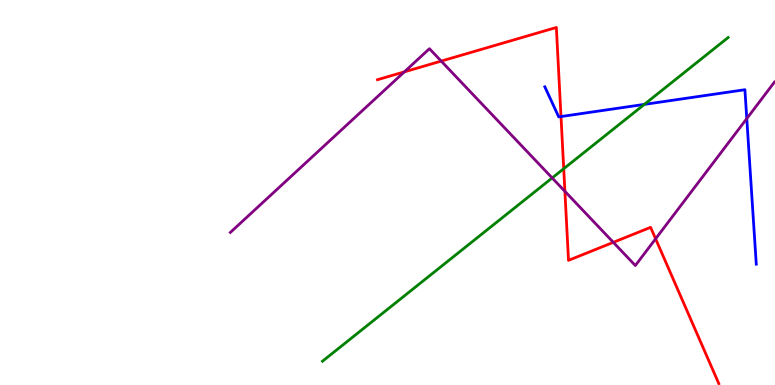[{'lines': ['blue', 'red'], 'intersections': [{'x': 7.24, 'y': 6.97}]}, {'lines': ['green', 'red'], 'intersections': [{'x': 7.27, 'y': 5.62}]}, {'lines': ['purple', 'red'], 'intersections': [{'x': 5.22, 'y': 8.13}, {'x': 5.69, 'y': 8.41}, {'x': 7.29, 'y': 5.03}, {'x': 7.91, 'y': 3.71}, {'x': 8.46, 'y': 3.8}]}, {'lines': ['blue', 'green'], 'intersections': [{'x': 8.31, 'y': 7.29}]}, {'lines': ['blue', 'purple'], 'intersections': [{'x': 9.64, 'y': 6.92}]}, {'lines': ['green', 'purple'], 'intersections': [{'x': 7.12, 'y': 5.38}]}]